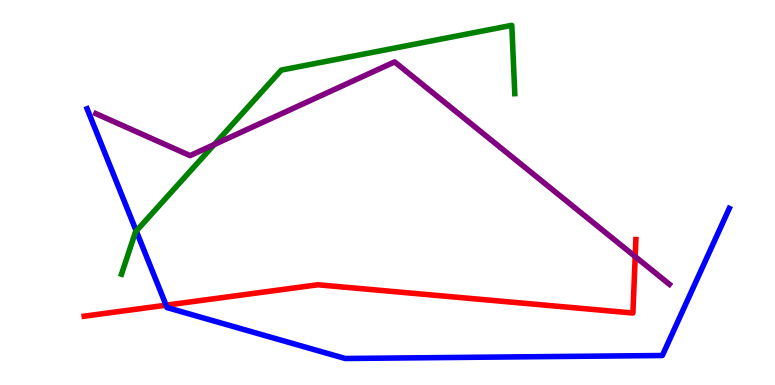[{'lines': ['blue', 'red'], 'intersections': [{'x': 2.14, 'y': 2.07}]}, {'lines': ['green', 'red'], 'intersections': []}, {'lines': ['purple', 'red'], 'intersections': [{'x': 8.2, 'y': 3.34}]}, {'lines': ['blue', 'green'], 'intersections': [{'x': 1.76, 'y': 4.0}]}, {'lines': ['blue', 'purple'], 'intersections': []}, {'lines': ['green', 'purple'], 'intersections': [{'x': 2.76, 'y': 6.25}]}]